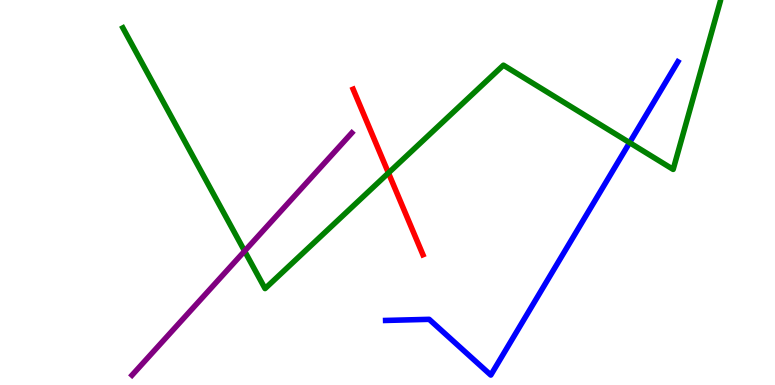[{'lines': ['blue', 'red'], 'intersections': []}, {'lines': ['green', 'red'], 'intersections': [{'x': 5.01, 'y': 5.51}]}, {'lines': ['purple', 'red'], 'intersections': []}, {'lines': ['blue', 'green'], 'intersections': [{'x': 8.12, 'y': 6.29}]}, {'lines': ['blue', 'purple'], 'intersections': []}, {'lines': ['green', 'purple'], 'intersections': [{'x': 3.16, 'y': 3.48}]}]